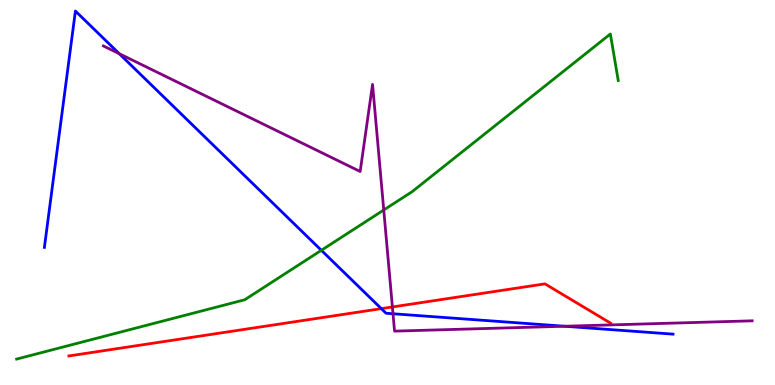[{'lines': ['blue', 'red'], 'intersections': [{'x': 4.92, 'y': 1.98}]}, {'lines': ['green', 'red'], 'intersections': []}, {'lines': ['purple', 'red'], 'intersections': [{'x': 5.06, 'y': 2.03}]}, {'lines': ['blue', 'green'], 'intersections': [{'x': 4.15, 'y': 3.5}]}, {'lines': ['blue', 'purple'], 'intersections': [{'x': 1.54, 'y': 8.6}, {'x': 5.07, 'y': 1.85}, {'x': 7.28, 'y': 1.53}]}, {'lines': ['green', 'purple'], 'intersections': [{'x': 4.95, 'y': 4.55}]}]